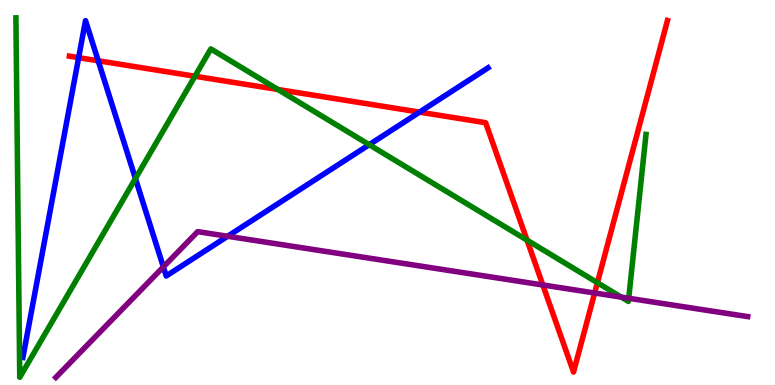[{'lines': ['blue', 'red'], 'intersections': [{'x': 1.01, 'y': 8.5}, {'x': 1.27, 'y': 8.42}, {'x': 5.41, 'y': 7.09}]}, {'lines': ['green', 'red'], 'intersections': [{'x': 2.52, 'y': 8.02}, {'x': 3.59, 'y': 7.68}, {'x': 6.8, 'y': 3.76}, {'x': 7.71, 'y': 2.66}]}, {'lines': ['purple', 'red'], 'intersections': [{'x': 7.0, 'y': 2.6}, {'x': 7.67, 'y': 2.39}]}, {'lines': ['blue', 'green'], 'intersections': [{'x': 1.75, 'y': 5.36}, {'x': 4.76, 'y': 6.24}]}, {'lines': ['blue', 'purple'], 'intersections': [{'x': 2.11, 'y': 3.07}, {'x': 2.94, 'y': 3.86}]}, {'lines': ['green', 'purple'], 'intersections': [{'x': 8.02, 'y': 2.28}, {'x': 8.11, 'y': 2.25}]}]